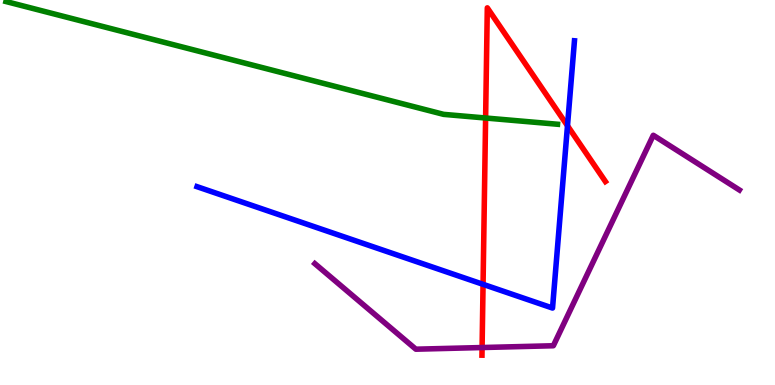[{'lines': ['blue', 'red'], 'intersections': [{'x': 6.23, 'y': 2.61}, {'x': 7.32, 'y': 6.73}]}, {'lines': ['green', 'red'], 'intersections': [{'x': 6.27, 'y': 6.93}]}, {'lines': ['purple', 'red'], 'intersections': [{'x': 6.22, 'y': 0.973}]}, {'lines': ['blue', 'green'], 'intersections': []}, {'lines': ['blue', 'purple'], 'intersections': []}, {'lines': ['green', 'purple'], 'intersections': []}]